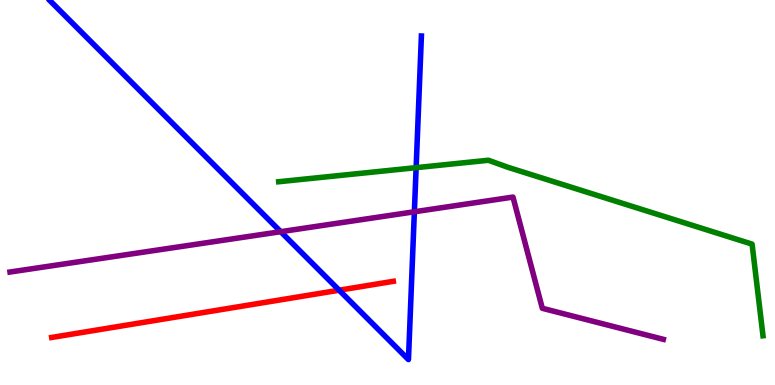[{'lines': ['blue', 'red'], 'intersections': [{'x': 4.38, 'y': 2.46}]}, {'lines': ['green', 'red'], 'intersections': []}, {'lines': ['purple', 'red'], 'intersections': []}, {'lines': ['blue', 'green'], 'intersections': [{'x': 5.37, 'y': 5.65}]}, {'lines': ['blue', 'purple'], 'intersections': [{'x': 3.62, 'y': 3.98}, {'x': 5.35, 'y': 4.5}]}, {'lines': ['green', 'purple'], 'intersections': []}]